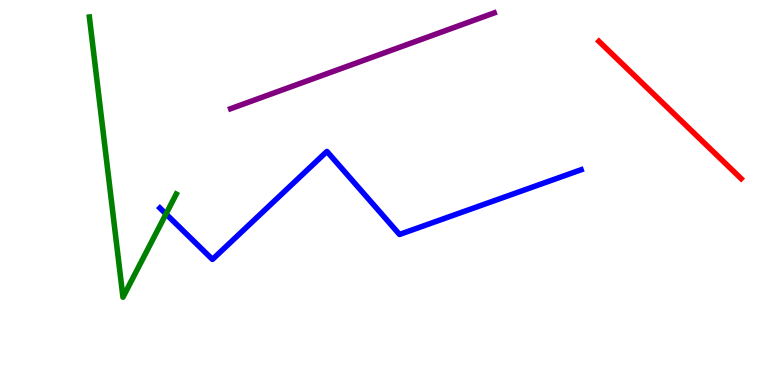[{'lines': ['blue', 'red'], 'intersections': []}, {'lines': ['green', 'red'], 'intersections': []}, {'lines': ['purple', 'red'], 'intersections': []}, {'lines': ['blue', 'green'], 'intersections': [{'x': 2.14, 'y': 4.44}]}, {'lines': ['blue', 'purple'], 'intersections': []}, {'lines': ['green', 'purple'], 'intersections': []}]